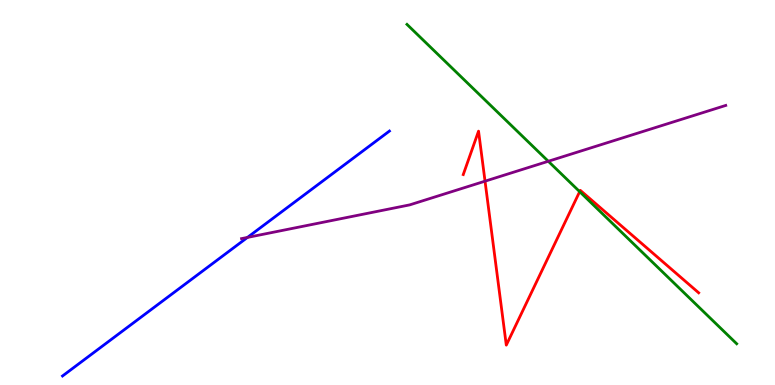[{'lines': ['blue', 'red'], 'intersections': []}, {'lines': ['green', 'red'], 'intersections': [{'x': 7.48, 'y': 5.02}]}, {'lines': ['purple', 'red'], 'intersections': [{'x': 6.26, 'y': 5.29}]}, {'lines': ['blue', 'green'], 'intersections': []}, {'lines': ['blue', 'purple'], 'intersections': [{'x': 3.19, 'y': 3.83}]}, {'lines': ['green', 'purple'], 'intersections': [{'x': 7.07, 'y': 5.81}]}]